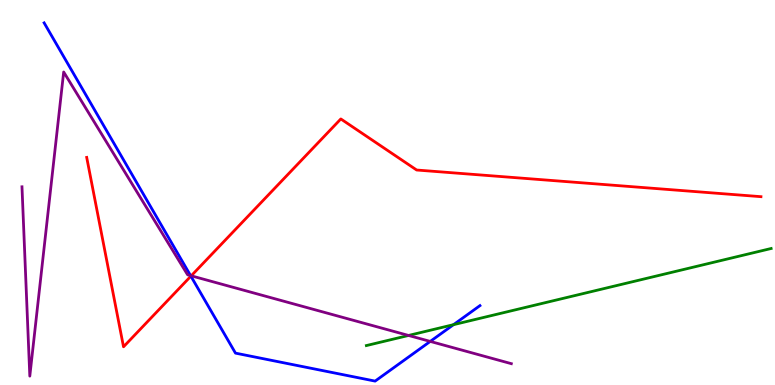[{'lines': ['blue', 'red'], 'intersections': [{'x': 2.46, 'y': 2.83}]}, {'lines': ['green', 'red'], 'intersections': []}, {'lines': ['purple', 'red'], 'intersections': [{'x': 2.47, 'y': 2.84}]}, {'lines': ['blue', 'green'], 'intersections': [{'x': 5.85, 'y': 1.57}]}, {'lines': ['blue', 'purple'], 'intersections': [{'x': 2.46, 'y': 2.84}, {'x': 5.55, 'y': 1.13}]}, {'lines': ['green', 'purple'], 'intersections': [{'x': 5.27, 'y': 1.29}]}]